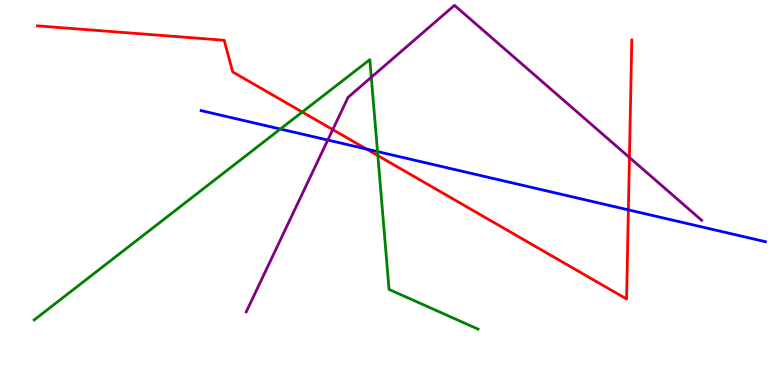[{'lines': ['blue', 'red'], 'intersections': [{'x': 4.73, 'y': 6.13}, {'x': 8.11, 'y': 4.55}]}, {'lines': ['green', 'red'], 'intersections': [{'x': 3.9, 'y': 7.09}, {'x': 4.88, 'y': 5.96}]}, {'lines': ['purple', 'red'], 'intersections': [{'x': 4.29, 'y': 6.63}, {'x': 8.12, 'y': 5.91}]}, {'lines': ['blue', 'green'], 'intersections': [{'x': 3.62, 'y': 6.65}, {'x': 4.87, 'y': 6.06}]}, {'lines': ['blue', 'purple'], 'intersections': [{'x': 4.23, 'y': 6.36}]}, {'lines': ['green', 'purple'], 'intersections': [{'x': 4.79, 'y': 7.99}]}]